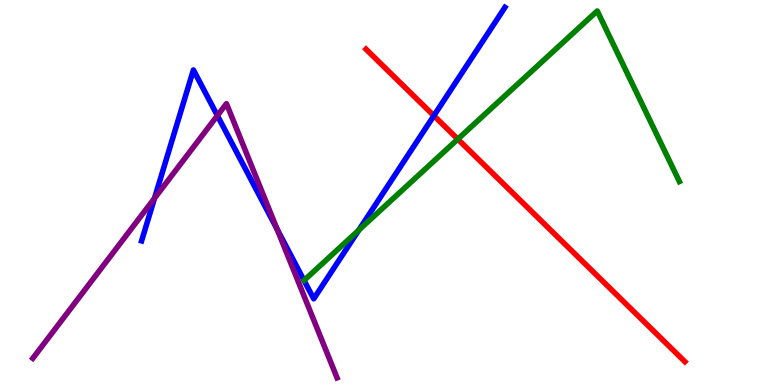[{'lines': ['blue', 'red'], 'intersections': [{'x': 5.6, 'y': 7.0}]}, {'lines': ['green', 'red'], 'intersections': [{'x': 5.91, 'y': 6.39}]}, {'lines': ['purple', 'red'], 'intersections': []}, {'lines': ['blue', 'green'], 'intersections': [{'x': 4.63, 'y': 4.02}]}, {'lines': ['blue', 'purple'], 'intersections': [{'x': 1.99, 'y': 4.85}, {'x': 2.8, 'y': 7.0}, {'x': 3.58, 'y': 4.05}]}, {'lines': ['green', 'purple'], 'intersections': []}]